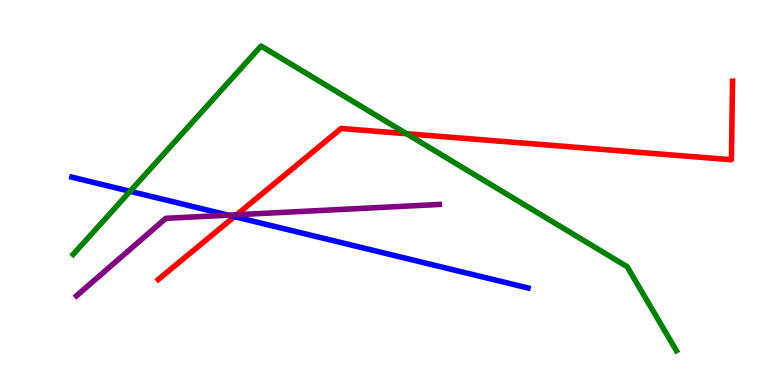[{'lines': ['blue', 'red'], 'intersections': [{'x': 3.02, 'y': 4.37}]}, {'lines': ['green', 'red'], 'intersections': [{'x': 5.25, 'y': 6.53}]}, {'lines': ['purple', 'red'], 'intersections': [{'x': 3.05, 'y': 4.42}]}, {'lines': ['blue', 'green'], 'intersections': [{'x': 1.68, 'y': 5.03}]}, {'lines': ['blue', 'purple'], 'intersections': [{'x': 2.95, 'y': 4.41}]}, {'lines': ['green', 'purple'], 'intersections': []}]